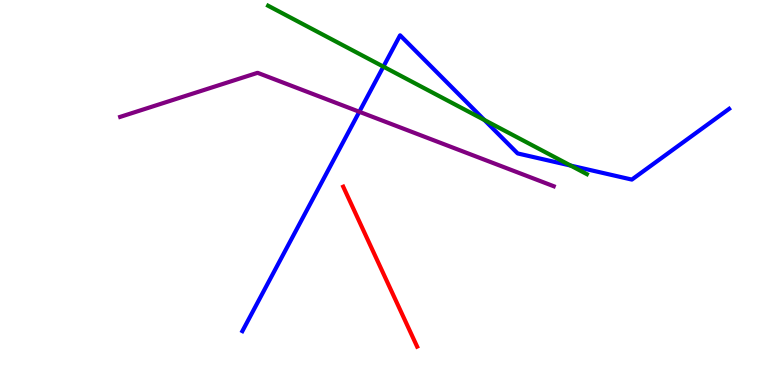[{'lines': ['blue', 'red'], 'intersections': []}, {'lines': ['green', 'red'], 'intersections': []}, {'lines': ['purple', 'red'], 'intersections': []}, {'lines': ['blue', 'green'], 'intersections': [{'x': 4.95, 'y': 8.27}, {'x': 6.25, 'y': 6.88}, {'x': 7.36, 'y': 5.7}]}, {'lines': ['blue', 'purple'], 'intersections': [{'x': 4.64, 'y': 7.1}]}, {'lines': ['green', 'purple'], 'intersections': []}]